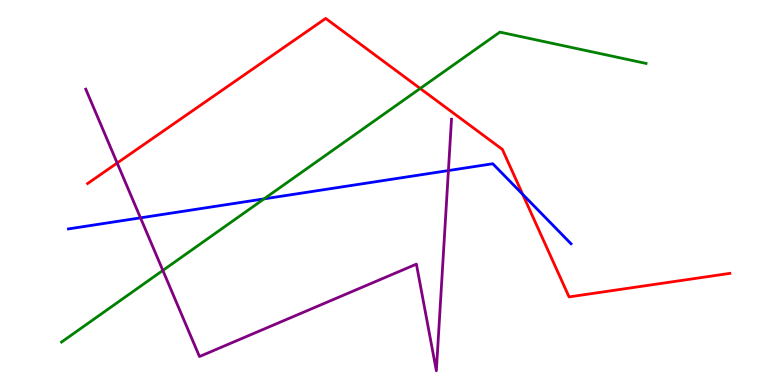[{'lines': ['blue', 'red'], 'intersections': [{'x': 6.74, 'y': 4.95}]}, {'lines': ['green', 'red'], 'intersections': [{'x': 5.42, 'y': 7.7}]}, {'lines': ['purple', 'red'], 'intersections': [{'x': 1.51, 'y': 5.77}]}, {'lines': ['blue', 'green'], 'intersections': [{'x': 3.41, 'y': 4.83}]}, {'lines': ['blue', 'purple'], 'intersections': [{'x': 1.81, 'y': 4.34}, {'x': 5.79, 'y': 5.57}]}, {'lines': ['green', 'purple'], 'intersections': [{'x': 2.1, 'y': 2.98}]}]